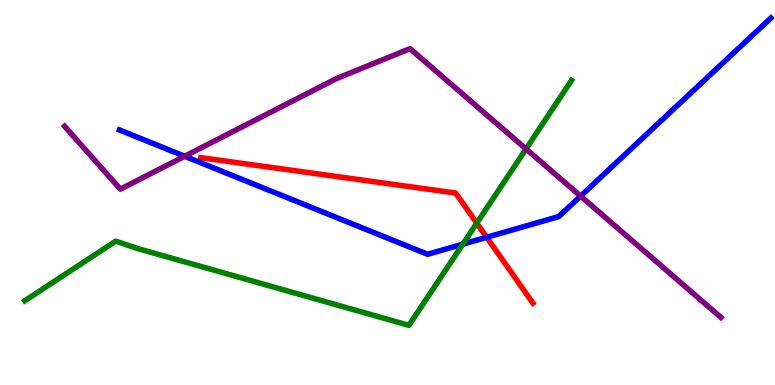[{'lines': ['blue', 'red'], 'intersections': [{'x': 6.28, 'y': 3.84}]}, {'lines': ['green', 'red'], 'intersections': [{'x': 6.15, 'y': 4.2}]}, {'lines': ['purple', 'red'], 'intersections': []}, {'lines': ['blue', 'green'], 'intersections': [{'x': 5.97, 'y': 3.66}]}, {'lines': ['blue', 'purple'], 'intersections': [{'x': 2.38, 'y': 5.94}, {'x': 7.49, 'y': 4.91}]}, {'lines': ['green', 'purple'], 'intersections': [{'x': 6.79, 'y': 6.13}]}]